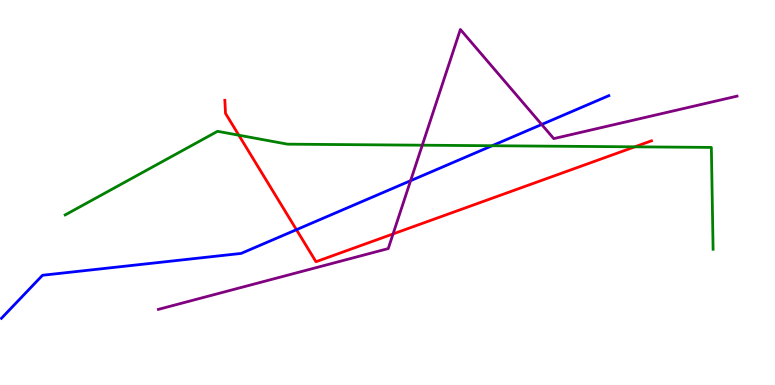[{'lines': ['blue', 'red'], 'intersections': [{'x': 3.83, 'y': 4.03}]}, {'lines': ['green', 'red'], 'intersections': [{'x': 3.08, 'y': 6.49}, {'x': 8.19, 'y': 6.19}]}, {'lines': ['purple', 'red'], 'intersections': [{'x': 5.07, 'y': 3.92}]}, {'lines': ['blue', 'green'], 'intersections': [{'x': 6.35, 'y': 6.21}]}, {'lines': ['blue', 'purple'], 'intersections': [{'x': 5.3, 'y': 5.31}, {'x': 6.99, 'y': 6.77}]}, {'lines': ['green', 'purple'], 'intersections': [{'x': 5.45, 'y': 6.23}]}]